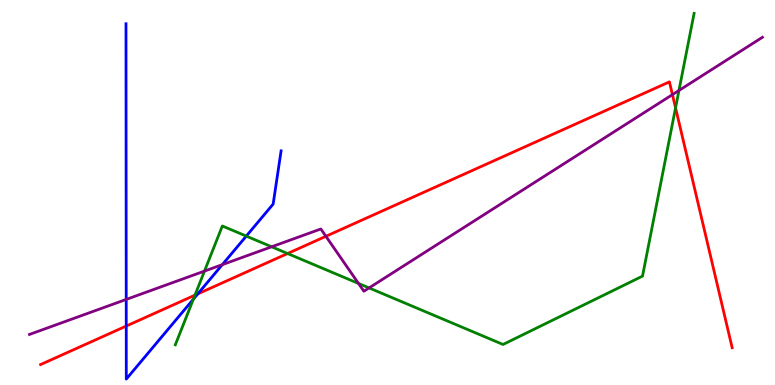[{'lines': ['blue', 'red'], 'intersections': [{'x': 1.63, 'y': 1.53}, {'x': 2.55, 'y': 2.37}]}, {'lines': ['green', 'red'], 'intersections': [{'x': 2.52, 'y': 2.33}, {'x': 3.71, 'y': 3.41}, {'x': 8.72, 'y': 7.2}]}, {'lines': ['purple', 'red'], 'intersections': [{'x': 4.21, 'y': 3.86}, {'x': 8.68, 'y': 7.54}]}, {'lines': ['blue', 'green'], 'intersections': [{'x': 2.5, 'y': 2.23}, {'x': 3.18, 'y': 3.87}]}, {'lines': ['blue', 'purple'], 'intersections': [{'x': 1.63, 'y': 2.22}, {'x': 2.87, 'y': 3.13}]}, {'lines': ['green', 'purple'], 'intersections': [{'x': 2.64, 'y': 2.96}, {'x': 3.5, 'y': 3.59}, {'x': 4.63, 'y': 2.64}, {'x': 4.76, 'y': 2.52}, {'x': 8.76, 'y': 7.65}]}]